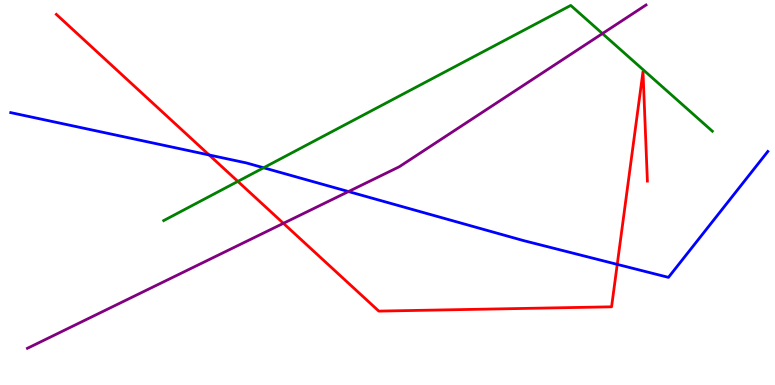[{'lines': ['blue', 'red'], 'intersections': [{'x': 2.7, 'y': 5.97}, {'x': 7.96, 'y': 3.13}]}, {'lines': ['green', 'red'], 'intersections': [{'x': 3.07, 'y': 5.29}]}, {'lines': ['purple', 'red'], 'intersections': [{'x': 3.66, 'y': 4.2}]}, {'lines': ['blue', 'green'], 'intersections': [{'x': 3.4, 'y': 5.64}]}, {'lines': ['blue', 'purple'], 'intersections': [{'x': 4.5, 'y': 5.02}]}, {'lines': ['green', 'purple'], 'intersections': [{'x': 7.77, 'y': 9.13}]}]